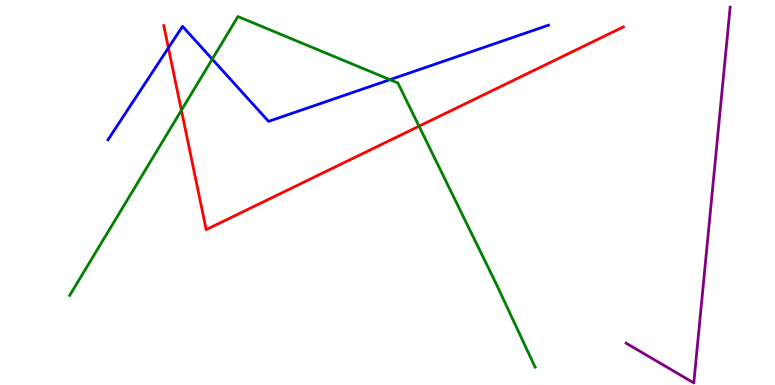[{'lines': ['blue', 'red'], 'intersections': [{'x': 2.17, 'y': 8.76}]}, {'lines': ['green', 'red'], 'intersections': [{'x': 2.34, 'y': 7.14}, {'x': 5.41, 'y': 6.72}]}, {'lines': ['purple', 'red'], 'intersections': []}, {'lines': ['blue', 'green'], 'intersections': [{'x': 2.74, 'y': 8.46}, {'x': 5.03, 'y': 7.93}]}, {'lines': ['blue', 'purple'], 'intersections': []}, {'lines': ['green', 'purple'], 'intersections': []}]